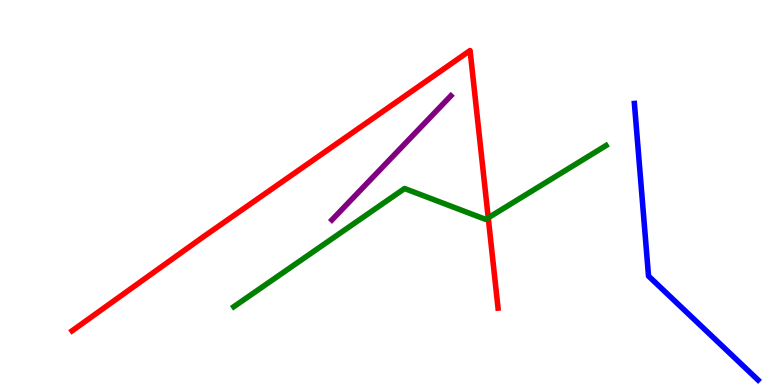[{'lines': ['blue', 'red'], 'intersections': []}, {'lines': ['green', 'red'], 'intersections': [{'x': 6.3, 'y': 4.34}]}, {'lines': ['purple', 'red'], 'intersections': []}, {'lines': ['blue', 'green'], 'intersections': []}, {'lines': ['blue', 'purple'], 'intersections': []}, {'lines': ['green', 'purple'], 'intersections': []}]